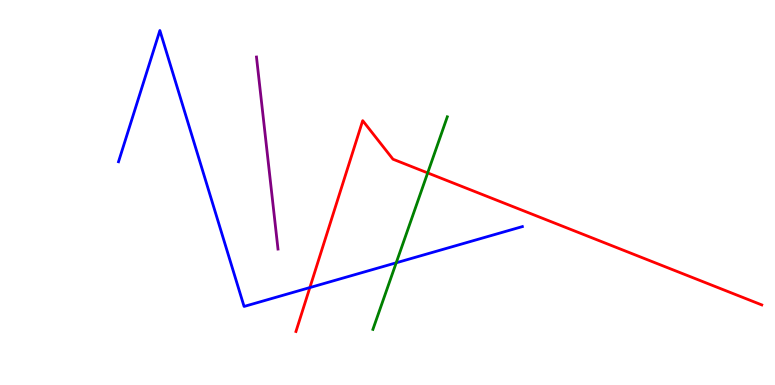[{'lines': ['blue', 'red'], 'intersections': [{'x': 4.0, 'y': 2.53}]}, {'lines': ['green', 'red'], 'intersections': [{'x': 5.52, 'y': 5.51}]}, {'lines': ['purple', 'red'], 'intersections': []}, {'lines': ['blue', 'green'], 'intersections': [{'x': 5.11, 'y': 3.17}]}, {'lines': ['blue', 'purple'], 'intersections': []}, {'lines': ['green', 'purple'], 'intersections': []}]